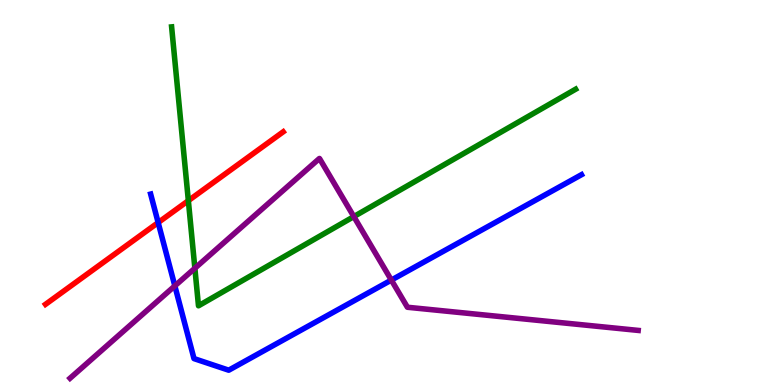[{'lines': ['blue', 'red'], 'intersections': [{'x': 2.04, 'y': 4.22}]}, {'lines': ['green', 'red'], 'intersections': [{'x': 2.43, 'y': 4.79}]}, {'lines': ['purple', 'red'], 'intersections': []}, {'lines': ['blue', 'green'], 'intersections': []}, {'lines': ['blue', 'purple'], 'intersections': [{'x': 2.26, 'y': 2.57}, {'x': 5.05, 'y': 2.73}]}, {'lines': ['green', 'purple'], 'intersections': [{'x': 2.51, 'y': 3.03}, {'x': 4.57, 'y': 4.37}]}]